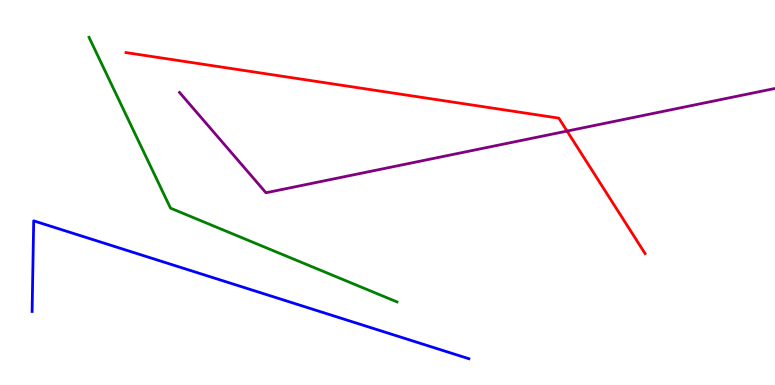[{'lines': ['blue', 'red'], 'intersections': []}, {'lines': ['green', 'red'], 'intersections': []}, {'lines': ['purple', 'red'], 'intersections': [{'x': 7.32, 'y': 6.6}]}, {'lines': ['blue', 'green'], 'intersections': []}, {'lines': ['blue', 'purple'], 'intersections': []}, {'lines': ['green', 'purple'], 'intersections': []}]